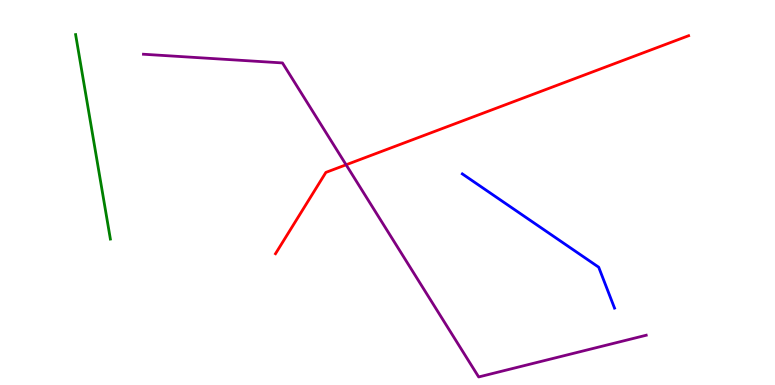[{'lines': ['blue', 'red'], 'intersections': []}, {'lines': ['green', 'red'], 'intersections': []}, {'lines': ['purple', 'red'], 'intersections': [{'x': 4.47, 'y': 5.72}]}, {'lines': ['blue', 'green'], 'intersections': []}, {'lines': ['blue', 'purple'], 'intersections': []}, {'lines': ['green', 'purple'], 'intersections': []}]